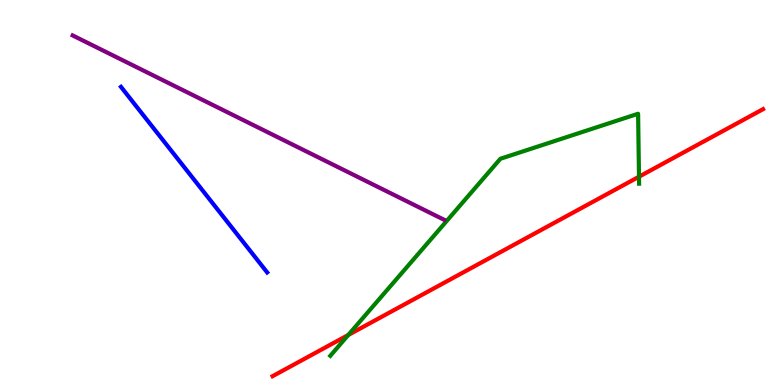[{'lines': ['blue', 'red'], 'intersections': []}, {'lines': ['green', 'red'], 'intersections': [{'x': 4.49, 'y': 1.3}, {'x': 8.25, 'y': 5.41}]}, {'lines': ['purple', 'red'], 'intersections': []}, {'lines': ['blue', 'green'], 'intersections': []}, {'lines': ['blue', 'purple'], 'intersections': []}, {'lines': ['green', 'purple'], 'intersections': []}]